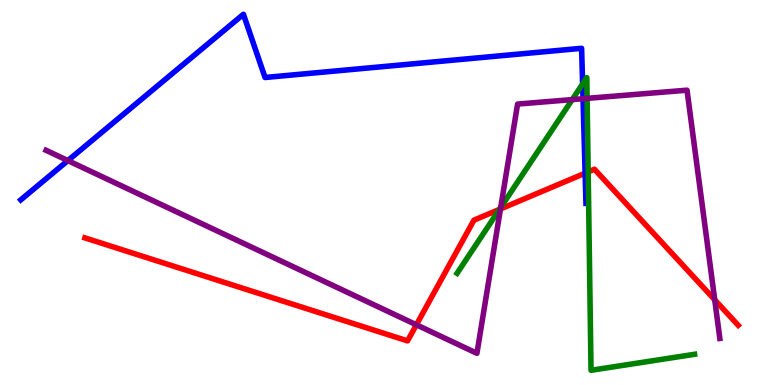[{'lines': ['blue', 'red'], 'intersections': [{'x': 7.55, 'y': 5.5}]}, {'lines': ['green', 'red'], 'intersections': [{'x': 6.44, 'y': 4.56}, {'x': 7.59, 'y': 5.54}]}, {'lines': ['purple', 'red'], 'intersections': [{'x': 5.37, 'y': 1.56}, {'x': 6.46, 'y': 4.57}, {'x': 9.22, 'y': 2.21}]}, {'lines': ['blue', 'green'], 'intersections': [{'x': 7.52, 'y': 7.82}]}, {'lines': ['blue', 'purple'], 'intersections': [{'x': 0.876, 'y': 5.83}, {'x': 7.52, 'y': 7.44}]}, {'lines': ['green', 'purple'], 'intersections': [{'x': 6.46, 'y': 4.61}, {'x': 7.38, 'y': 7.41}, {'x': 7.58, 'y': 7.44}]}]